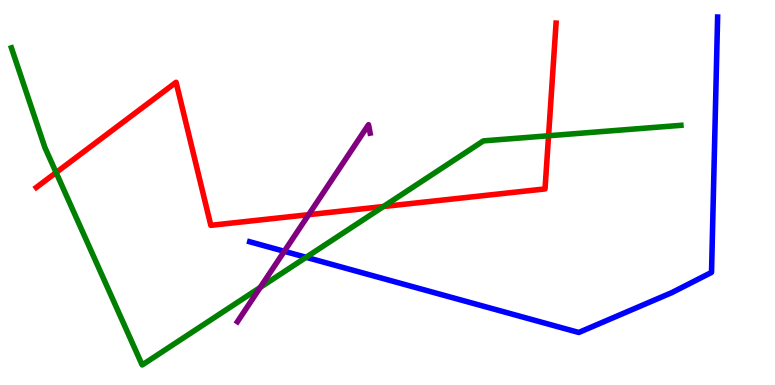[{'lines': ['blue', 'red'], 'intersections': []}, {'lines': ['green', 'red'], 'intersections': [{'x': 0.724, 'y': 5.52}, {'x': 4.95, 'y': 4.64}, {'x': 7.08, 'y': 6.47}]}, {'lines': ['purple', 'red'], 'intersections': [{'x': 3.98, 'y': 4.42}]}, {'lines': ['blue', 'green'], 'intersections': [{'x': 3.95, 'y': 3.32}]}, {'lines': ['blue', 'purple'], 'intersections': [{'x': 3.67, 'y': 3.47}]}, {'lines': ['green', 'purple'], 'intersections': [{'x': 3.36, 'y': 2.53}]}]